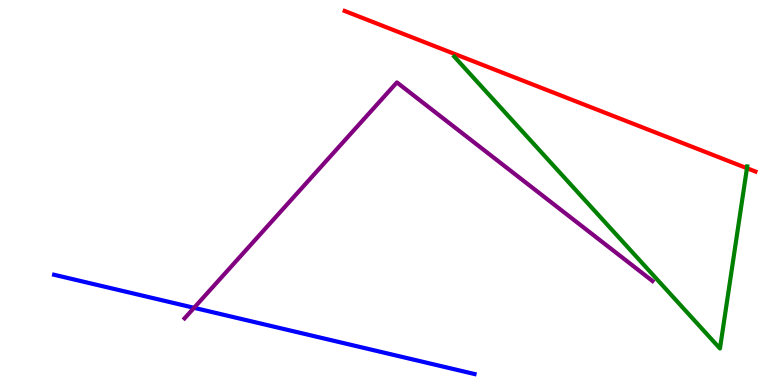[{'lines': ['blue', 'red'], 'intersections': []}, {'lines': ['green', 'red'], 'intersections': [{'x': 9.64, 'y': 5.63}]}, {'lines': ['purple', 'red'], 'intersections': []}, {'lines': ['blue', 'green'], 'intersections': []}, {'lines': ['blue', 'purple'], 'intersections': [{'x': 2.5, 'y': 2.01}]}, {'lines': ['green', 'purple'], 'intersections': []}]